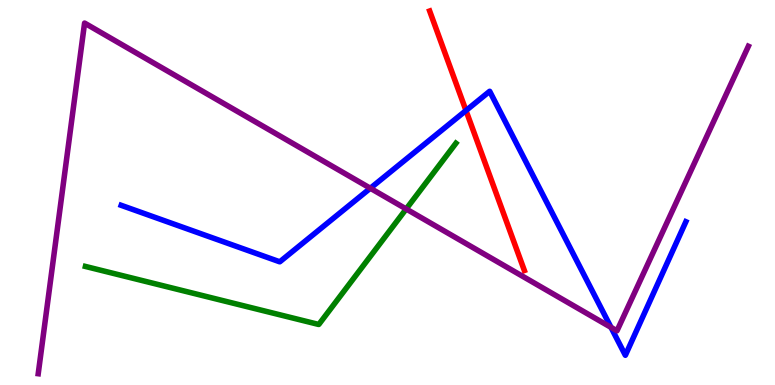[{'lines': ['blue', 'red'], 'intersections': [{'x': 6.01, 'y': 7.13}]}, {'lines': ['green', 'red'], 'intersections': []}, {'lines': ['purple', 'red'], 'intersections': []}, {'lines': ['blue', 'green'], 'intersections': []}, {'lines': ['blue', 'purple'], 'intersections': [{'x': 4.78, 'y': 5.11}, {'x': 7.88, 'y': 1.5}]}, {'lines': ['green', 'purple'], 'intersections': [{'x': 5.24, 'y': 4.57}]}]